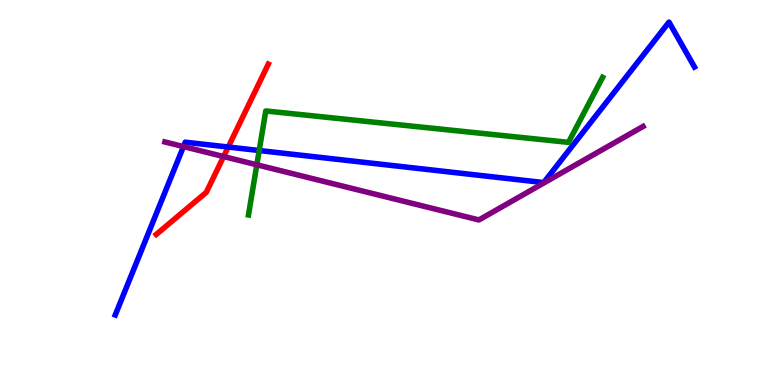[{'lines': ['blue', 'red'], 'intersections': [{'x': 2.94, 'y': 6.18}]}, {'lines': ['green', 'red'], 'intersections': []}, {'lines': ['purple', 'red'], 'intersections': [{'x': 2.89, 'y': 5.93}]}, {'lines': ['blue', 'green'], 'intersections': [{'x': 3.34, 'y': 6.09}]}, {'lines': ['blue', 'purple'], 'intersections': [{'x': 2.37, 'y': 6.19}]}, {'lines': ['green', 'purple'], 'intersections': [{'x': 3.31, 'y': 5.72}]}]